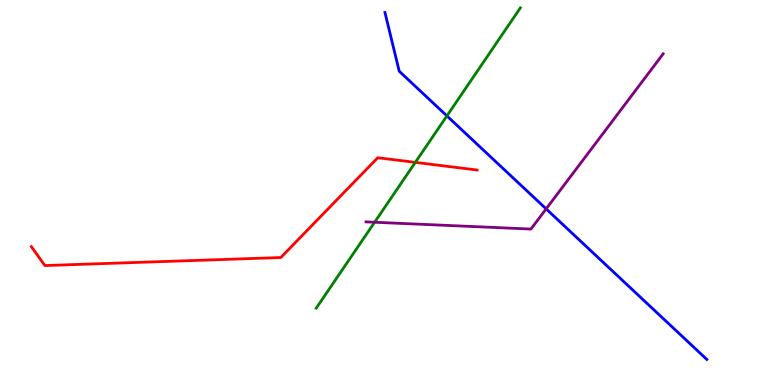[{'lines': ['blue', 'red'], 'intersections': []}, {'lines': ['green', 'red'], 'intersections': [{'x': 5.36, 'y': 5.78}]}, {'lines': ['purple', 'red'], 'intersections': []}, {'lines': ['blue', 'green'], 'intersections': [{'x': 5.77, 'y': 6.99}]}, {'lines': ['blue', 'purple'], 'intersections': [{'x': 7.05, 'y': 4.57}]}, {'lines': ['green', 'purple'], 'intersections': [{'x': 4.83, 'y': 4.23}]}]